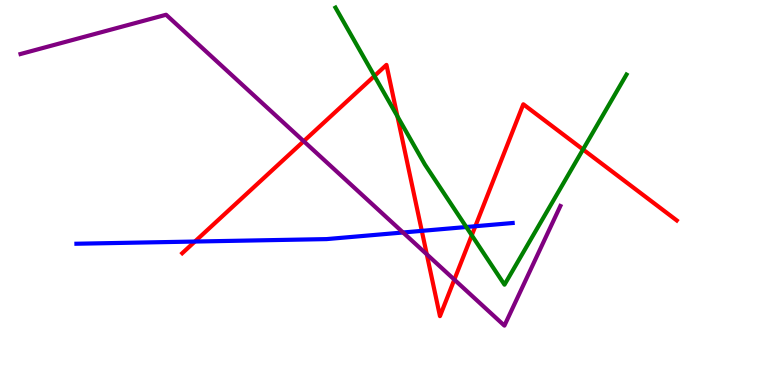[{'lines': ['blue', 'red'], 'intersections': [{'x': 2.51, 'y': 3.73}, {'x': 5.44, 'y': 4.0}, {'x': 6.13, 'y': 4.12}]}, {'lines': ['green', 'red'], 'intersections': [{'x': 4.83, 'y': 8.03}, {'x': 5.13, 'y': 6.98}, {'x': 6.09, 'y': 3.89}, {'x': 7.52, 'y': 6.12}]}, {'lines': ['purple', 'red'], 'intersections': [{'x': 3.92, 'y': 6.33}, {'x': 5.51, 'y': 3.39}, {'x': 5.86, 'y': 2.74}]}, {'lines': ['blue', 'green'], 'intersections': [{'x': 6.02, 'y': 4.1}]}, {'lines': ['blue', 'purple'], 'intersections': [{'x': 5.2, 'y': 3.96}]}, {'lines': ['green', 'purple'], 'intersections': []}]